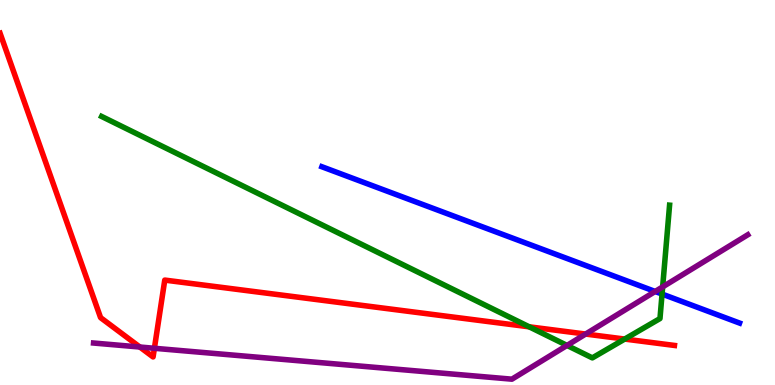[{'lines': ['blue', 'red'], 'intersections': []}, {'lines': ['green', 'red'], 'intersections': [{'x': 6.83, 'y': 1.51}, {'x': 8.06, 'y': 1.19}]}, {'lines': ['purple', 'red'], 'intersections': [{'x': 1.8, 'y': 0.986}, {'x': 1.99, 'y': 0.954}, {'x': 7.56, 'y': 1.32}]}, {'lines': ['blue', 'green'], 'intersections': [{'x': 8.54, 'y': 2.36}]}, {'lines': ['blue', 'purple'], 'intersections': [{'x': 8.45, 'y': 2.43}]}, {'lines': ['green', 'purple'], 'intersections': [{'x': 7.32, 'y': 1.03}, {'x': 8.55, 'y': 2.55}]}]